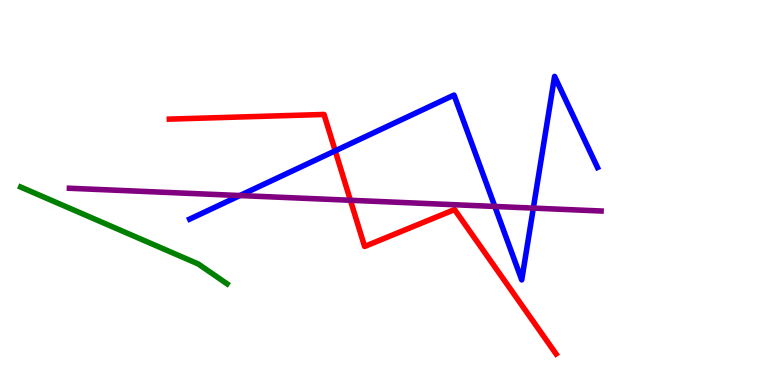[{'lines': ['blue', 'red'], 'intersections': [{'x': 4.33, 'y': 6.08}]}, {'lines': ['green', 'red'], 'intersections': []}, {'lines': ['purple', 'red'], 'intersections': [{'x': 4.52, 'y': 4.8}]}, {'lines': ['blue', 'green'], 'intersections': []}, {'lines': ['blue', 'purple'], 'intersections': [{'x': 3.1, 'y': 4.92}, {'x': 6.38, 'y': 4.64}, {'x': 6.88, 'y': 4.59}]}, {'lines': ['green', 'purple'], 'intersections': []}]